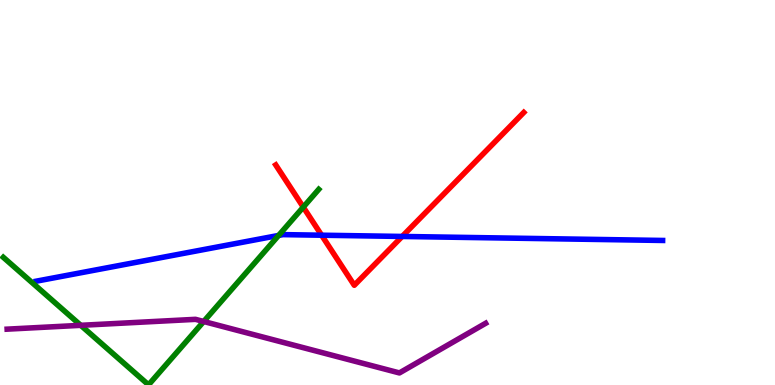[{'lines': ['blue', 'red'], 'intersections': [{'x': 4.15, 'y': 3.89}, {'x': 5.19, 'y': 3.86}]}, {'lines': ['green', 'red'], 'intersections': [{'x': 3.91, 'y': 4.62}]}, {'lines': ['purple', 'red'], 'intersections': []}, {'lines': ['blue', 'green'], 'intersections': [{'x': 3.6, 'y': 3.88}]}, {'lines': ['blue', 'purple'], 'intersections': []}, {'lines': ['green', 'purple'], 'intersections': [{'x': 1.04, 'y': 1.55}, {'x': 2.63, 'y': 1.65}]}]